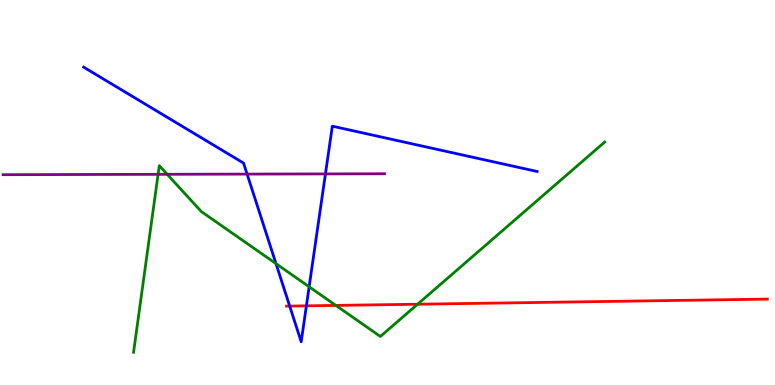[{'lines': ['blue', 'red'], 'intersections': [{'x': 3.74, 'y': 2.05}, {'x': 3.95, 'y': 2.06}]}, {'lines': ['green', 'red'], 'intersections': [{'x': 4.33, 'y': 2.07}, {'x': 5.39, 'y': 2.1}]}, {'lines': ['purple', 'red'], 'intersections': []}, {'lines': ['blue', 'green'], 'intersections': [{'x': 3.56, 'y': 3.15}, {'x': 3.99, 'y': 2.55}]}, {'lines': ['blue', 'purple'], 'intersections': [{'x': 3.19, 'y': 5.48}, {'x': 4.2, 'y': 5.48}]}, {'lines': ['green', 'purple'], 'intersections': [{'x': 2.04, 'y': 5.47}, {'x': 2.16, 'y': 5.47}]}]